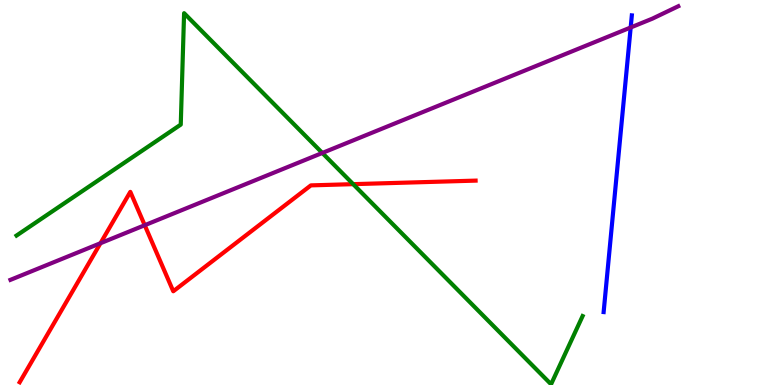[{'lines': ['blue', 'red'], 'intersections': []}, {'lines': ['green', 'red'], 'intersections': [{'x': 4.56, 'y': 5.22}]}, {'lines': ['purple', 'red'], 'intersections': [{'x': 1.3, 'y': 3.68}, {'x': 1.87, 'y': 4.15}]}, {'lines': ['blue', 'green'], 'intersections': []}, {'lines': ['blue', 'purple'], 'intersections': [{'x': 8.14, 'y': 9.29}]}, {'lines': ['green', 'purple'], 'intersections': [{'x': 4.16, 'y': 6.03}]}]